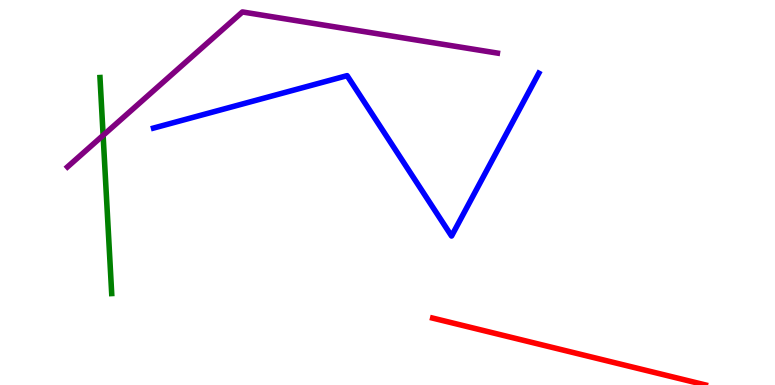[{'lines': ['blue', 'red'], 'intersections': []}, {'lines': ['green', 'red'], 'intersections': []}, {'lines': ['purple', 'red'], 'intersections': []}, {'lines': ['blue', 'green'], 'intersections': []}, {'lines': ['blue', 'purple'], 'intersections': []}, {'lines': ['green', 'purple'], 'intersections': [{'x': 1.33, 'y': 6.48}]}]